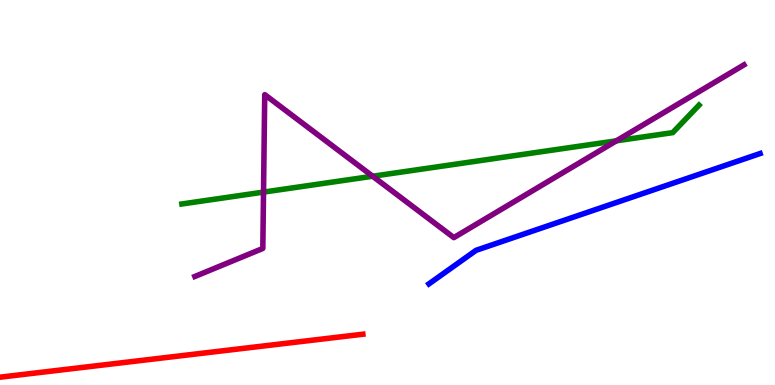[{'lines': ['blue', 'red'], 'intersections': []}, {'lines': ['green', 'red'], 'intersections': []}, {'lines': ['purple', 'red'], 'intersections': []}, {'lines': ['blue', 'green'], 'intersections': []}, {'lines': ['blue', 'purple'], 'intersections': []}, {'lines': ['green', 'purple'], 'intersections': [{'x': 3.4, 'y': 5.01}, {'x': 4.81, 'y': 5.42}, {'x': 7.95, 'y': 6.34}]}]